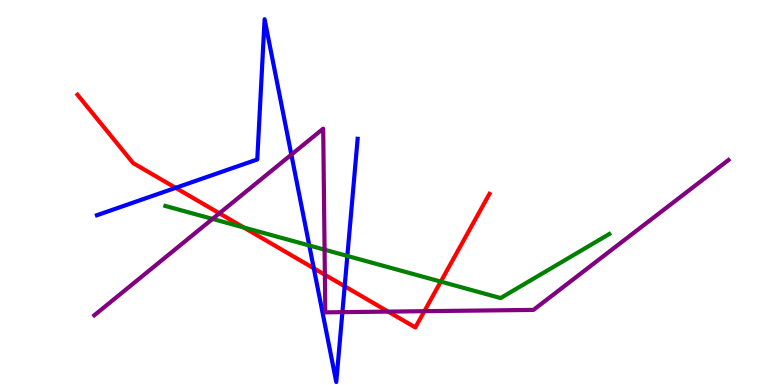[{'lines': ['blue', 'red'], 'intersections': [{'x': 2.27, 'y': 5.12}, {'x': 4.05, 'y': 3.03}, {'x': 4.45, 'y': 2.56}]}, {'lines': ['green', 'red'], 'intersections': [{'x': 3.14, 'y': 4.09}, {'x': 5.69, 'y': 2.69}]}, {'lines': ['purple', 'red'], 'intersections': [{'x': 2.83, 'y': 4.46}, {'x': 4.19, 'y': 2.86}, {'x': 5.01, 'y': 1.91}, {'x': 5.48, 'y': 1.92}]}, {'lines': ['blue', 'green'], 'intersections': [{'x': 3.99, 'y': 3.62}, {'x': 4.48, 'y': 3.35}]}, {'lines': ['blue', 'purple'], 'intersections': [{'x': 3.76, 'y': 5.98}, {'x': 4.42, 'y': 1.89}]}, {'lines': ['green', 'purple'], 'intersections': [{'x': 2.74, 'y': 4.31}, {'x': 4.19, 'y': 3.51}]}]